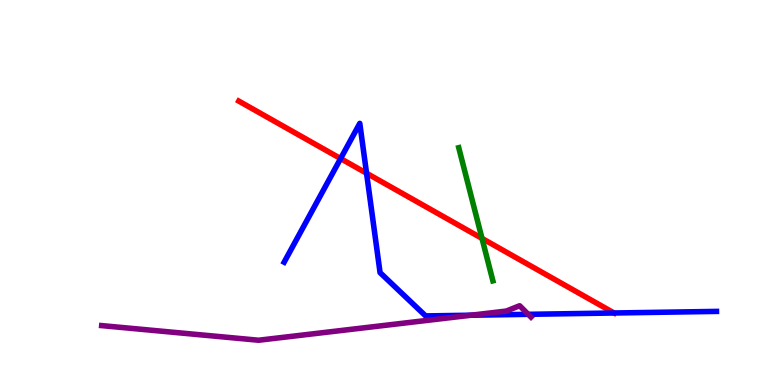[{'lines': ['blue', 'red'], 'intersections': [{'x': 4.39, 'y': 5.88}, {'x': 4.73, 'y': 5.5}, {'x': 7.92, 'y': 1.87}]}, {'lines': ['green', 'red'], 'intersections': [{'x': 6.22, 'y': 3.81}]}, {'lines': ['purple', 'red'], 'intersections': []}, {'lines': ['blue', 'green'], 'intersections': []}, {'lines': ['blue', 'purple'], 'intersections': [{'x': 6.08, 'y': 1.81}, {'x': 6.82, 'y': 1.84}]}, {'lines': ['green', 'purple'], 'intersections': []}]